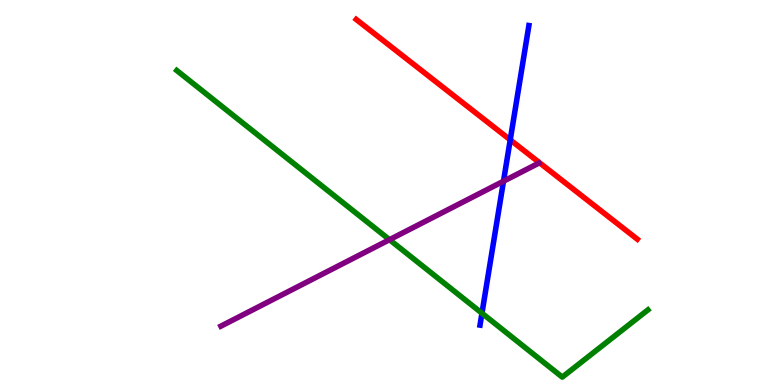[{'lines': ['blue', 'red'], 'intersections': [{'x': 6.58, 'y': 6.37}]}, {'lines': ['green', 'red'], 'intersections': []}, {'lines': ['purple', 'red'], 'intersections': []}, {'lines': ['blue', 'green'], 'intersections': [{'x': 6.22, 'y': 1.86}]}, {'lines': ['blue', 'purple'], 'intersections': [{'x': 6.5, 'y': 5.29}]}, {'lines': ['green', 'purple'], 'intersections': [{'x': 5.03, 'y': 3.77}]}]